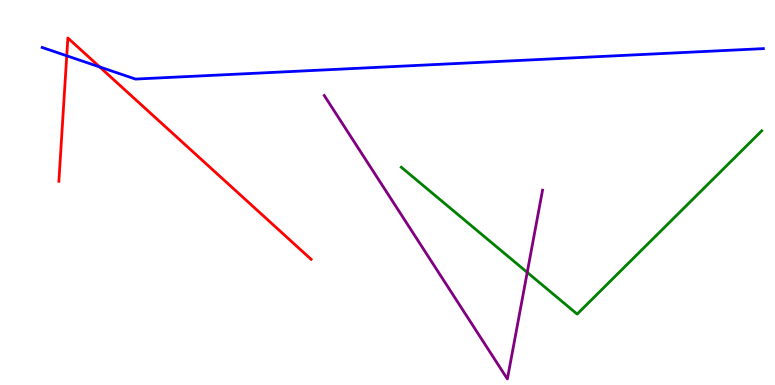[{'lines': ['blue', 'red'], 'intersections': [{'x': 0.861, 'y': 8.55}, {'x': 1.29, 'y': 8.26}]}, {'lines': ['green', 'red'], 'intersections': []}, {'lines': ['purple', 'red'], 'intersections': []}, {'lines': ['blue', 'green'], 'intersections': []}, {'lines': ['blue', 'purple'], 'intersections': []}, {'lines': ['green', 'purple'], 'intersections': [{'x': 6.8, 'y': 2.92}]}]